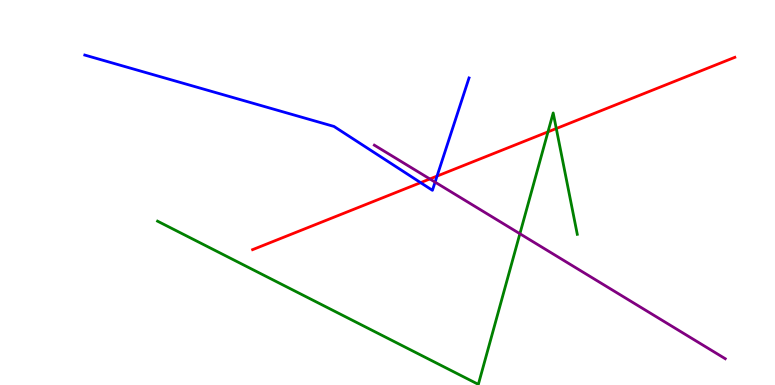[{'lines': ['blue', 'red'], 'intersections': [{'x': 5.43, 'y': 5.26}, {'x': 5.64, 'y': 5.43}]}, {'lines': ['green', 'red'], 'intersections': [{'x': 7.07, 'y': 6.58}, {'x': 7.18, 'y': 6.66}]}, {'lines': ['purple', 'red'], 'intersections': [{'x': 5.55, 'y': 5.35}]}, {'lines': ['blue', 'green'], 'intersections': []}, {'lines': ['blue', 'purple'], 'intersections': [{'x': 5.61, 'y': 5.27}]}, {'lines': ['green', 'purple'], 'intersections': [{'x': 6.71, 'y': 3.93}]}]